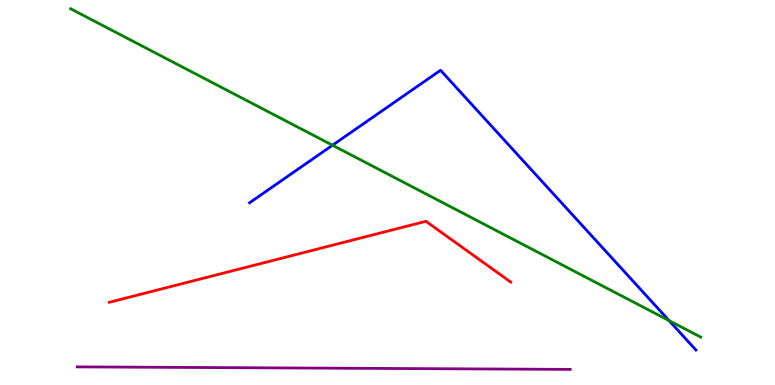[{'lines': ['blue', 'red'], 'intersections': []}, {'lines': ['green', 'red'], 'intersections': []}, {'lines': ['purple', 'red'], 'intersections': []}, {'lines': ['blue', 'green'], 'intersections': [{'x': 4.29, 'y': 6.23}, {'x': 8.63, 'y': 1.67}]}, {'lines': ['blue', 'purple'], 'intersections': []}, {'lines': ['green', 'purple'], 'intersections': []}]